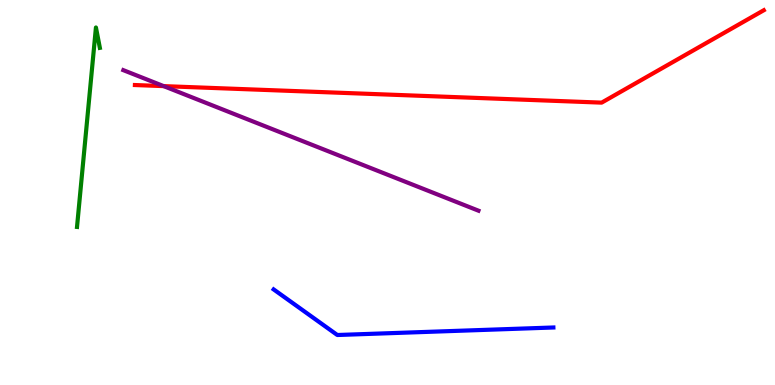[{'lines': ['blue', 'red'], 'intersections': []}, {'lines': ['green', 'red'], 'intersections': []}, {'lines': ['purple', 'red'], 'intersections': [{'x': 2.11, 'y': 7.76}]}, {'lines': ['blue', 'green'], 'intersections': []}, {'lines': ['blue', 'purple'], 'intersections': []}, {'lines': ['green', 'purple'], 'intersections': []}]